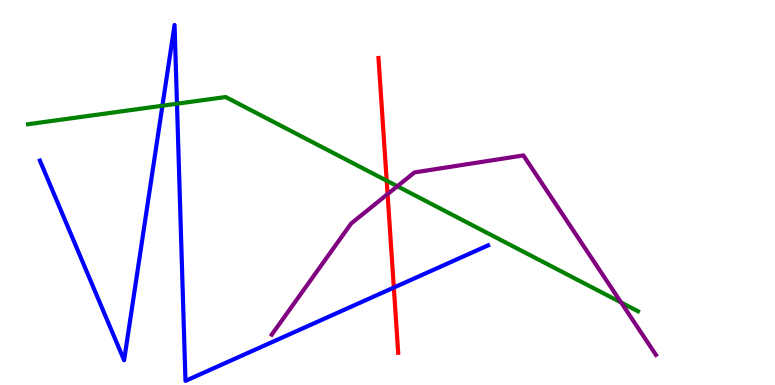[{'lines': ['blue', 'red'], 'intersections': [{'x': 5.08, 'y': 2.53}]}, {'lines': ['green', 'red'], 'intersections': [{'x': 4.99, 'y': 5.31}]}, {'lines': ['purple', 'red'], 'intersections': [{'x': 5.0, 'y': 4.96}]}, {'lines': ['blue', 'green'], 'intersections': [{'x': 2.1, 'y': 7.25}, {'x': 2.28, 'y': 7.31}]}, {'lines': ['blue', 'purple'], 'intersections': []}, {'lines': ['green', 'purple'], 'intersections': [{'x': 5.13, 'y': 5.16}, {'x': 8.01, 'y': 2.14}]}]